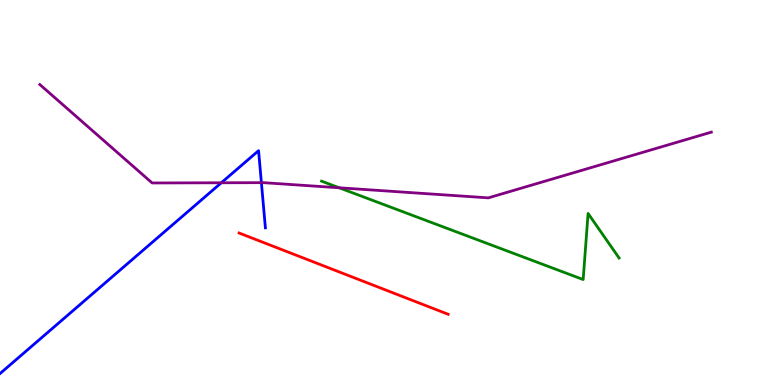[{'lines': ['blue', 'red'], 'intersections': []}, {'lines': ['green', 'red'], 'intersections': []}, {'lines': ['purple', 'red'], 'intersections': []}, {'lines': ['blue', 'green'], 'intersections': []}, {'lines': ['blue', 'purple'], 'intersections': [{'x': 2.86, 'y': 5.25}, {'x': 3.37, 'y': 5.26}]}, {'lines': ['green', 'purple'], 'intersections': [{'x': 4.38, 'y': 5.12}]}]